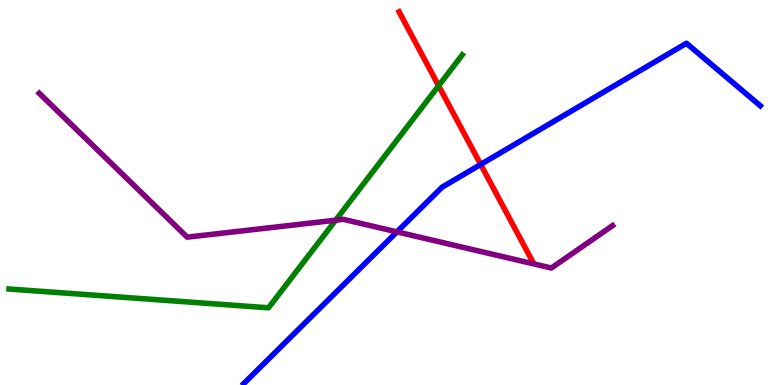[{'lines': ['blue', 'red'], 'intersections': [{'x': 6.2, 'y': 5.73}]}, {'lines': ['green', 'red'], 'intersections': [{'x': 5.66, 'y': 7.77}]}, {'lines': ['purple', 'red'], 'intersections': []}, {'lines': ['blue', 'green'], 'intersections': []}, {'lines': ['blue', 'purple'], 'intersections': [{'x': 5.12, 'y': 3.98}]}, {'lines': ['green', 'purple'], 'intersections': [{'x': 4.33, 'y': 4.28}]}]